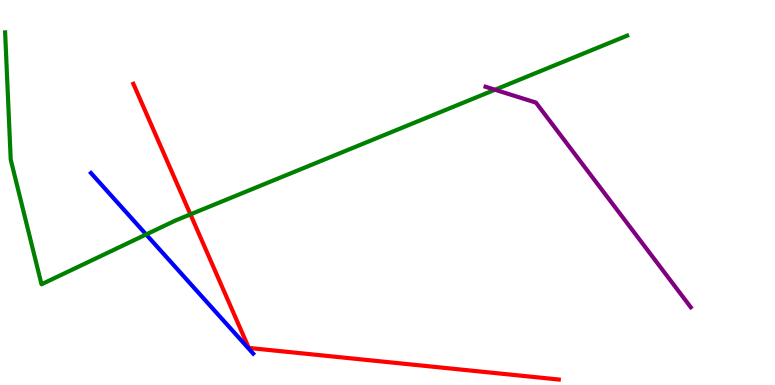[{'lines': ['blue', 'red'], 'intersections': []}, {'lines': ['green', 'red'], 'intersections': [{'x': 2.46, 'y': 4.43}]}, {'lines': ['purple', 'red'], 'intersections': []}, {'lines': ['blue', 'green'], 'intersections': [{'x': 1.89, 'y': 3.91}]}, {'lines': ['blue', 'purple'], 'intersections': []}, {'lines': ['green', 'purple'], 'intersections': [{'x': 6.39, 'y': 7.67}]}]